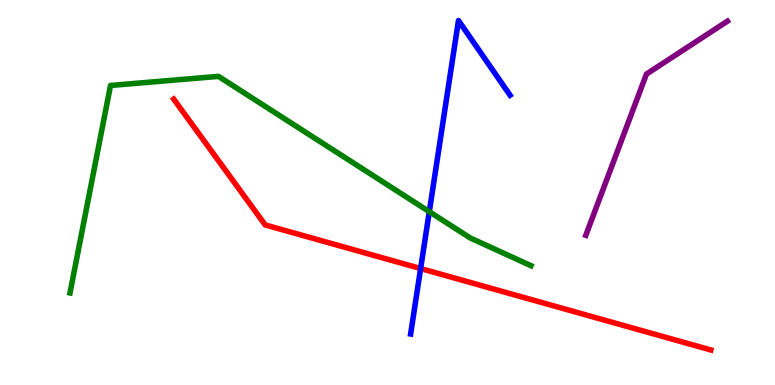[{'lines': ['blue', 'red'], 'intersections': [{'x': 5.43, 'y': 3.02}]}, {'lines': ['green', 'red'], 'intersections': []}, {'lines': ['purple', 'red'], 'intersections': []}, {'lines': ['blue', 'green'], 'intersections': [{'x': 5.54, 'y': 4.5}]}, {'lines': ['blue', 'purple'], 'intersections': []}, {'lines': ['green', 'purple'], 'intersections': []}]